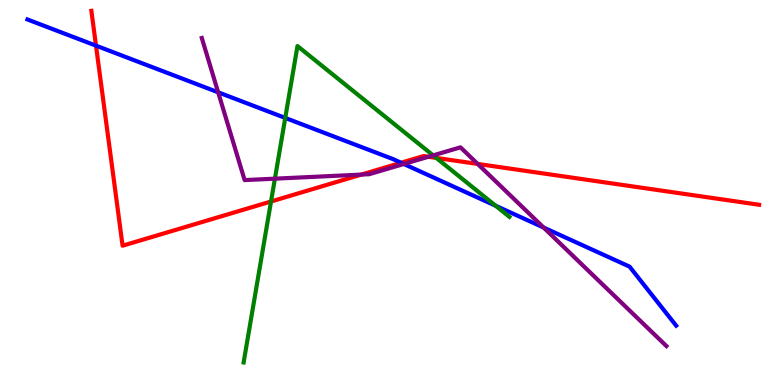[{'lines': ['blue', 'red'], 'intersections': [{'x': 1.24, 'y': 8.81}, {'x': 5.18, 'y': 5.77}]}, {'lines': ['green', 'red'], 'intersections': [{'x': 3.5, 'y': 4.77}, {'x': 5.63, 'y': 5.9}]}, {'lines': ['purple', 'red'], 'intersections': [{'x': 4.66, 'y': 5.47}, {'x': 5.53, 'y': 5.93}, {'x': 6.16, 'y': 5.74}]}, {'lines': ['blue', 'green'], 'intersections': [{'x': 3.68, 'y': 6.94}, {'x': 6.4, 'y': 4.66}]}, {'lines': ['blue', 'purple'], 'intersections': [{'x': 2.82, 'y': 7.6}, {'x': 5.21, 'y': 5.74}, {'x': 7.01, 'y': 4.09}]}, {'lines': ['green', 'purple'], 'intersections': [{'x': 3.55, 'y': 5.36}, {'x': 5.59, 'y': 5.96}]}]